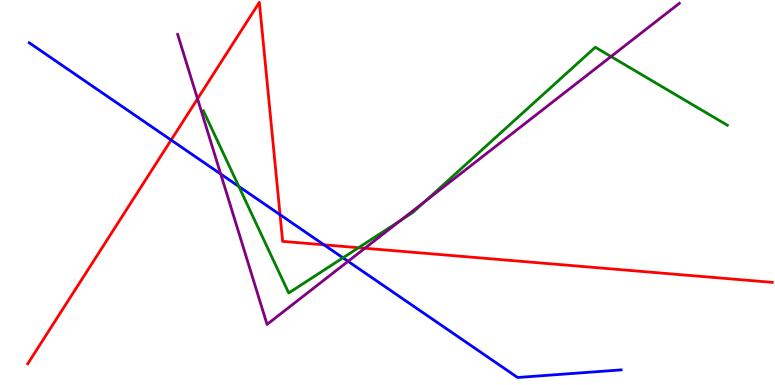[{'lines': ['blue', 'red'], 'intersections': [{'x': 2.21, 'y': 6.36}, {'x': 3.61, 'y': 4.42}, {'x': 4.18, 'y': 3.64}]}, {'lines': ['green', 'red'], 'intersections': [{'x': 4.63, 'y': 3.57}]}, {'lines': ['purple', 'red'], 'intersections': [{'x': 2.55, 'y': 7.43}, {'x': 4.71, 'y': 3.55}]}, {'lines': ['blue', 'green'], 'intersections': [{'x': 3.08, 'y': 5.16}, {'x': 4.43, 'y': 3.3}]}, {'lines': ['blue', 'purple'], 'intersections': [{'x': 2.85, 'y': 5.48}, {'x': 4.49, 'y': 3.21}]}, {'lines': ['green', 'purple'], 'intersections': [{'x': 5.17, 'y': 4.27}, {'x': 5.49, 'y': 4.77}, {'x': 7.88, 'y': 8.53}]}]